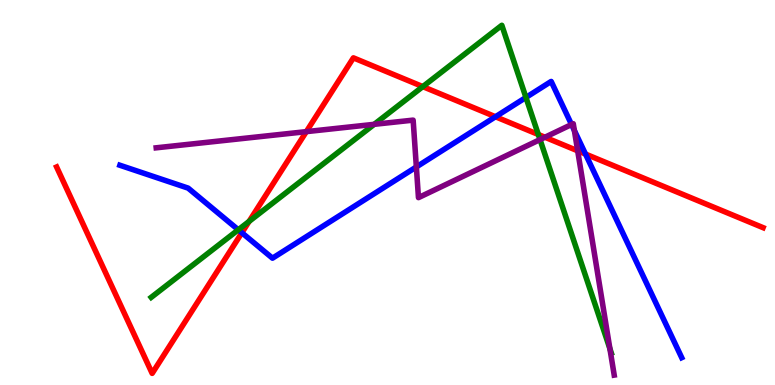[{'lines': ['blue', 'red'], 'intersections': [{'x': 3.12, 'y': 3.95}, {'x': 6.39, 'y': 6.97}, {'x': 7.55, 'y': 6.0}]}, {'lines': ['green', 'red'], 'intersections': [{'x': 3.21, 'y': 4.25}, {'x': 5.46, 'y': 7.75}, {'x': 6.95, 'y': 6.51}]}, {'lines': ['purple', 'red'], 'intersections': [{'x': 3.95, 'y': 6.58}, {'x': 7.03, 'y': 6.44}, {'x': 7.45, 'y': 6.08}]}, {'lines': ['blue', 'green'], 'intersections': [{'x': 3.07, 'y': 4.03}, {'x': 6.79, 'y': 7.47}]}, {'lines': ['blue', 'purple'], 'intersections': [{'x': 5.37, 'y': 5.66}, {'x': 7.37, 'y': 6.77}, {'x': 7.41, 'y': 6.61}]}, {'lines': ['green', 'purple'], 'intersections': [{'x': 4.83, 'y': 6.77}, {'x': 6.97, 'y': 6.37}, {'x': 7.87, 'y': 0.941}]}]